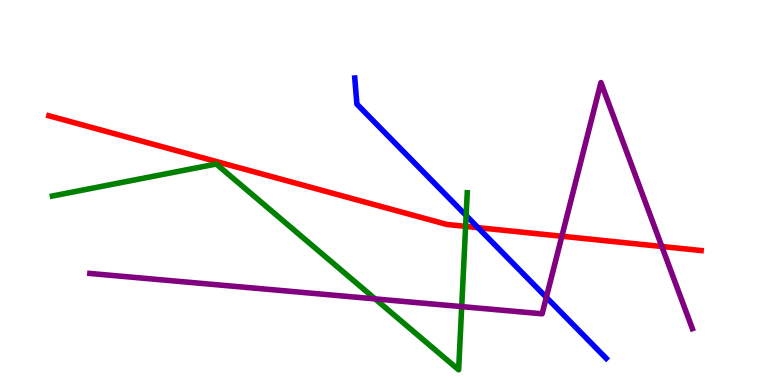[{'lines': ['blue', 'red'], 'intersections': [{'x': 6.17, 'y': 4.09}]}, {'lines': ['green', 'red'], 'intersections': [{'x': 6.01, 'y': 4.12}]}, {'lines': ['purple', 'red'], 'intersections': [{'x': 7.25, 'y': 3.86}, {'x': 8.54, 'y': 3.6}]}, {'lines': ['blue', 'green'], 'intersections': [{'x': 6.01, 'y': 4.4}]}, {'lines': ['blue', 'purple'], 'intersections': [{'x': 7.05, 'y': 2.28}]}, {'lines': ['green', 'purple'], 'intersections': [{'x': 4.84, 'y': 2.24}, {'x': 5.96, 'y': 2.04}]}]